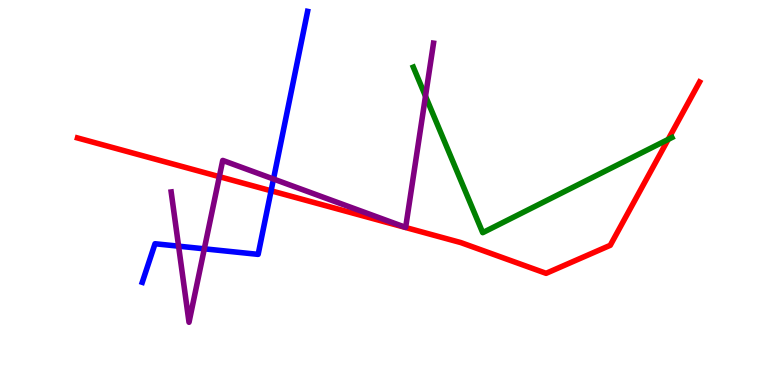[{'lines': ['blue', 'red'], 'intersections': [{'x': 3.5, 'y': 5.04}]}, {'lines': ['green', 'red'], 'intersections': [{'x': 8.62, 'y': 6.38}]}, {'lines': ['purple', 'red'], 'intersections': [{'x': 2.83, 'y': 5.41}]}, {'lines': ['blue', 'green'], 'intersections': []}, {'lines': ['blue', 'purple'], 'intersections': [{'x': 2.3, 'y': 3.61}, {'x': 2.64, 'y': 3.54}, {'x': 3.53, 'y': 5.35}]}, {'lines': ['green', 'purple'], 'intersections': [{'x': 5.49, 'y': 7.5}]}]